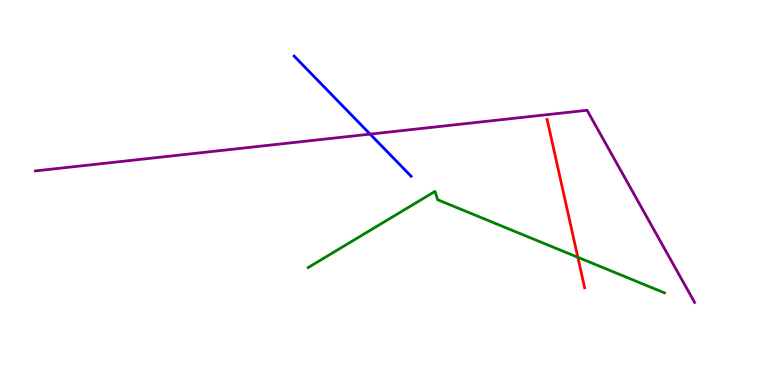[{'lines': ['blue', 'red'], 'intersections': []}, {'lines': ['green', 'red'], 'intersections': [{'x': 7.46, 'y': 3.32}]}, {'lines': ['purple', 'red'], 'intersections': []}, {'lines': ['blue', 'green'], 'intersections': []}, {'lines': ['blue', 'purple'], 'intersections': [{'x': 4.78, 'y': 6.52}]}, {'lines': ['green', 'purple'], 'intersections': []}]